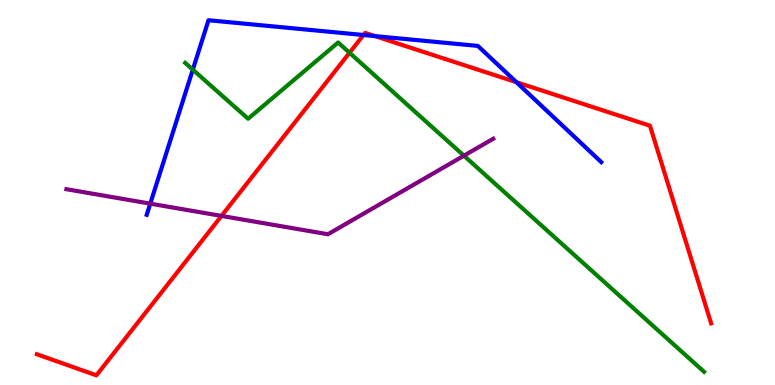[{'lines': ['blue', 'red'], 'intersections': [{'x': 4.69, 'y': 9.09}, {'x': 4.84, 'y': 9.06}, {'x': 6.66, 'y': 7.87}]}, {'lines': ['green', 'red'], 'intersections': [{'x': 4.51, 'y': 8.63}]}, {'lines': ['purple', 'red'], 'intersections': [{'x': 2.86, 'y': 4.39}]}, {'lines': ['blue', 'green'], 'intersections': [{'x': 2.49, 'y': 8.19}]}, {'lines': ['blue', 'purple'], 'intersections': [{'x': 1.94, 'y': 4.71}]}, {'lines': ['green', 'purple'], 'intersections': [{'x': 5.99, 'y': 5.96}]}]